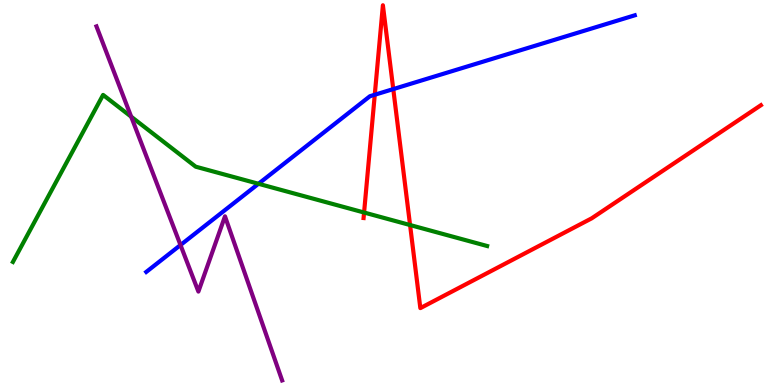[{'lines': ['blue', 'red'], 'intersections': [{'x': 4.84, 'y': 7.54}, {'x': 5.07, 'y': 7.69}]}, {'lines': ['green', 'red'], 'intersections': [{'x': 4.7, 'y': 4.48}, {'x': 5.29, 'y': 4.15}]}, {'lines': ['purple', 'red'], 'intersections': []}, {'lines': ['blue', 'green'], 'intersections': [{'x': 3.34, 'y': 5.23}]}, {'lines': ['blue', 'purple'], 'intersections': [{'x': 2.33, 'y': 3.64}]}, {'lines': ['green', 'purple'], 'intersections': [{'x': 1.69, 'y': 6.97}]}]